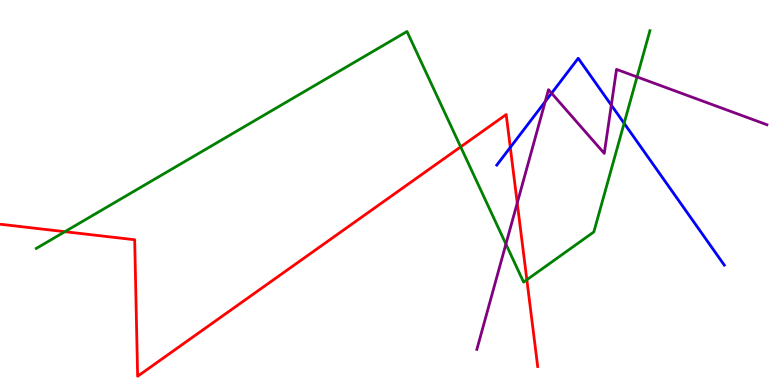[{'lines': ['blue', 'red'], 'intersections': [{'x': 6.58, 'y': 6.17}]}, {'lines': ['green', 'red'], 'intersections': [{'x': 0.837, 'y': 3.98}, {'x': 5.94, 'y': 6.19}, {'x': 6.8, 'y': 2.73}]}, {'lines': ['purple', 'red'], 'intersections': [{'x': 6.67, 'y': 4.73}]}, {'lines': ['blue', 'green'], 'intersections': [{'x': 8.05, 'y': 6.8}]}, {'lines': ['blue', 'purple'], 'intersections': [{'x': 7.03, 'y': 7.36}, {'x': 7.12, 'y': 7.58}, {'x': 7.89, 'y': 7.27}]}, {'lines': ['green', 'purple'], 'intersections': [{'x': 6.53, 'y': 3.66}, {'x': 8.22, 'y': 8.0}]}]